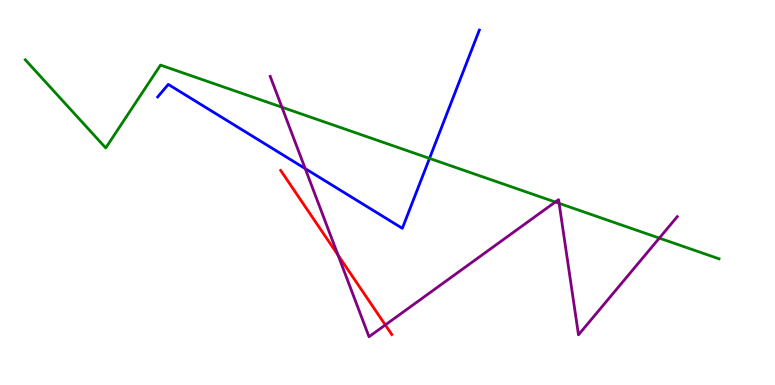[{'lines': ['blue', 'red'], 'intersections': []}, {'lines': ['green', 'red'], 'intersections': []}, {'lines': ['purple', 'red'], 'intersections': [{'x': 4.36, 'y': 3.37}, {'x': 4.97, 'y': 1.56}]}, {'lines': ['blue', 'green'], 'intersections': [{'x': 5.54, 'y': 5.89}]}, {'lines': ['blue', 'purple'], 'intersections': [{'x': 3.94, 'y': 5.62}]}, {'lines': ['green', 'purple'], 'intersections': [{'x': 3.64, 'y': 7.22}, {'x': 7.16, 'y': 4.75}, {'x': 7.21, 'y': 4.72}, {'x': 8.51, 'y': 3.82}]}]